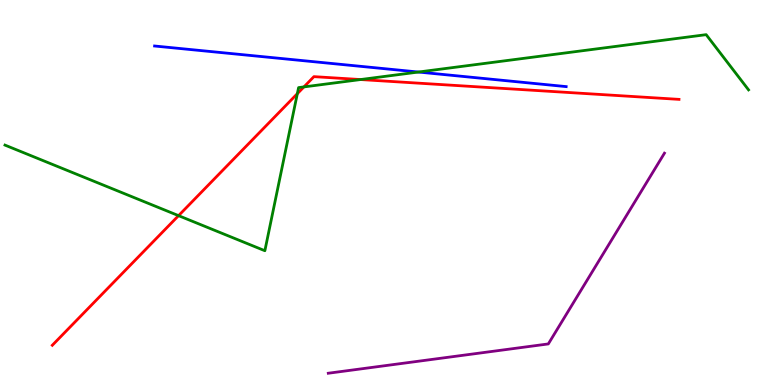[{'lines': ['blue', 'red'], 'intersections': []}, {'lines': ['green', 'red'], 'intersections': [{'x': 2.3, 'y': 4.4}, {'x': 3.84, 'y': 7.57}, {'x': 3.92, 'y': 7.74}, {'x': 4.65, 'y': 7.93}]}, {'lines': ['purple', 'red'], 'intersections': []}, {'lines': ['blue', 'green'], 'intersections': [{'x': 5.4, 'y': 8.13}]}, {'lines': ['blue', 'purple'], 'intersections': []}, {'lines': ['green', 'purple'], 'intersections': []}]